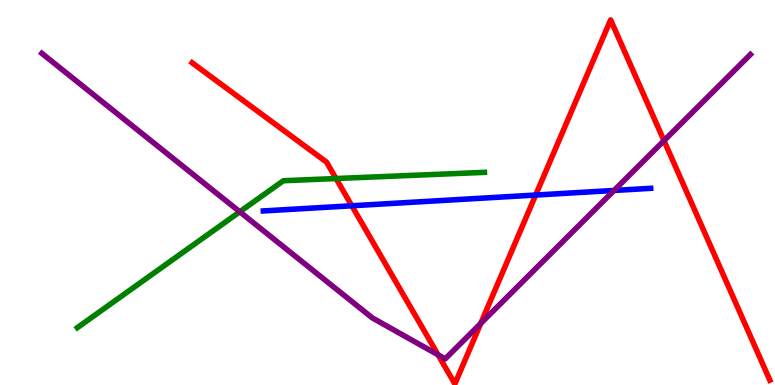[{'lines': ['blue', 'red'], 'intersections': [{'x': 4.54, 'y': 4.66}, {'x': 6.91, 'y': 4.93}]}, {'lines': ['green', 'red'], 'intersections': [{'x': 4.34, 'y': 5.36}]}, {'lines': ['purple', 'red'], 'intersections': [{'x': 5.65, 'y': 0.784}, {'x': 6.2, 'y': 1.6}, {'x': 8.57, 'y': 6.35}]}, {'lines': ['blue', 'green'], 'intersections': []}, {'lines': ['blue', 'purple'], 'intersections': [{'x': 7.92, 'y': 5.05}]}, {'lines': ['green', 'purple'], 'intersections': [{'x': 3.09, 'y': 4.5}]}]